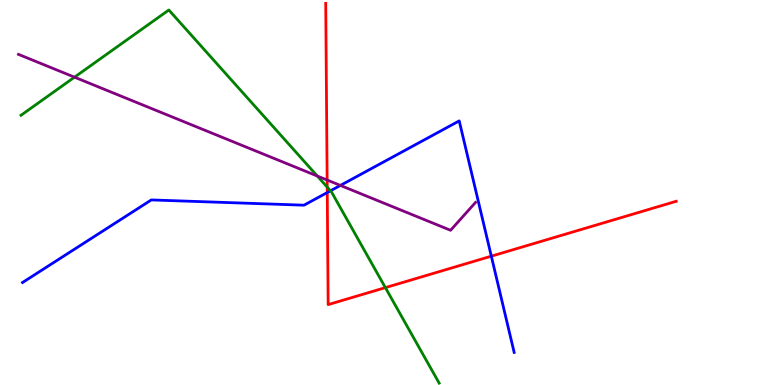[{'lines': ['blue', 'red'], 'intersections': [{'x': 4.22, 'y': 5.0}, {'x': 6.34, 'y': 3.35}]}, {'lines': ['green', 'red'], 'intersections': [{'x': 4.22, 'y': 5.14}, {'x': 4.97, 'y': 2.53}]}, {'lines': ['purple', 'red'], 'intersections': [{'x': 4.22, 'y': 5.32}]}, {'lines': ['blue', 'green'], 'intersections': [{'x': 4.26, 'y': 5.04}]}, {'lines': ['blue', 'purple'], 'intersections': [{'x': 4.39, 'y': 5.18}]}, {'lines': ['green', 'purple'], 'intersections': [{'x': 0.961, 'y': 8.0}, {'x': 4.09, 'y': 5.43}]}]